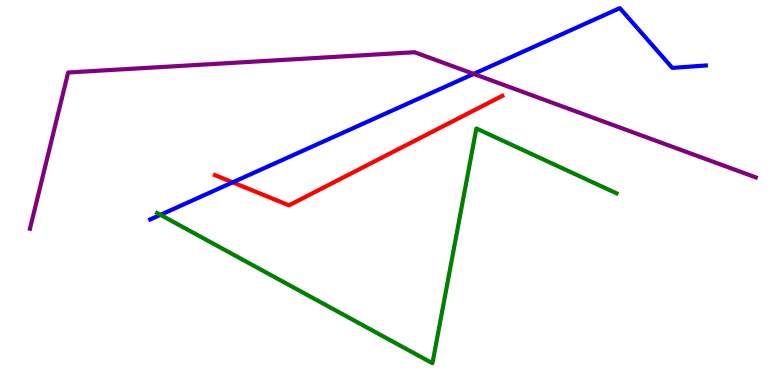[{'lines': ['blue', 'red'], 'intersections': [{'x': 3.0, 'y': 5.26}]}, {'lines': ['green', 'red'], 'intersections': []}, {'lines': ['purple', 'red'], 'intersections': []}, {'lines': ['blue', 'green'], 'intersections': [{'x': 2.07, 'y': 4.42}]}, {'lines': ['blue', 'purple'], 'intersections': [{'x': 6.11, 'y': 8.08}]}, {'lines': ['green', 'purple'], 'intersections': []}]